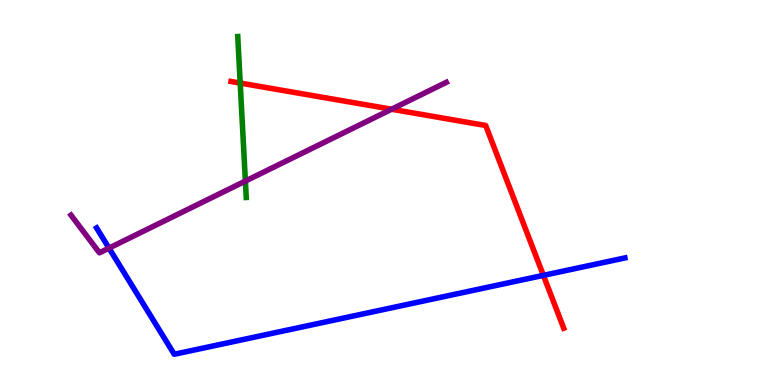[{'lines': ['blue', 'red'], 'intersections': [{'x': 7.01, 'y': 2.85}]}, {'lines': ['green', 'red'], 'intersections': [{'x': 3.1, 'y': 7.84}]}, {'lines': ['purple', 'red'], 'intersections': [{'x': 5.05, 'y': 7.16}]}, {'lines': ['blue', 'green'], 'intersections': []}, {'lines': ['blue', 'purple'], 'intersections': [{'x': 1.41, 'y': 3.56}]}, {'lines': ['green', 'purple'], 'intersections': [{'x': 3.17, 'y': 5.3}]}]